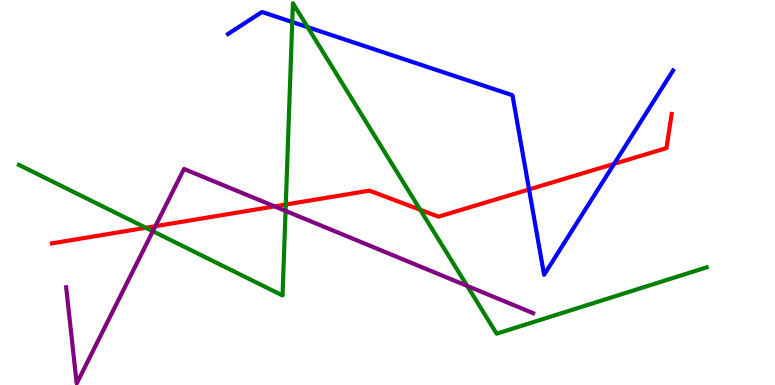[{'lines': ['blue', 'red'], 'intersections': [{'x': 6.83, 'y': 5.08}, {'x': 7.92, 'y': 5.74}]}, {'lines': ['green', 'red'], 'intersections': [{'x': 1.88, 'y': 4.08}, {'x': 3.69, 'y': 4.69}, {'x': 5.42, 'y': 4.55}]}, {'lines': ['purple', 'red'], 'intersections': [{'x': 2.0, 'y': 4.12}, {'x': 3.54, 'y': 4.64}]}, {'lines': ['blue', 'green'], 'intersections': [{'x': 3.77, 'y': 9.43}, {'x': 3.97, 'y': 9.3}]}, {'lines': ['blue', 'purple'], 'intersections': []}, {'lines': ['green', 'purple'], 'intersections': [{'x': 1.97, 'y': 3.99}, {'x': 3.68, 'y': 4.52}, {'x': 6.03, 'y': 2.57}]}]